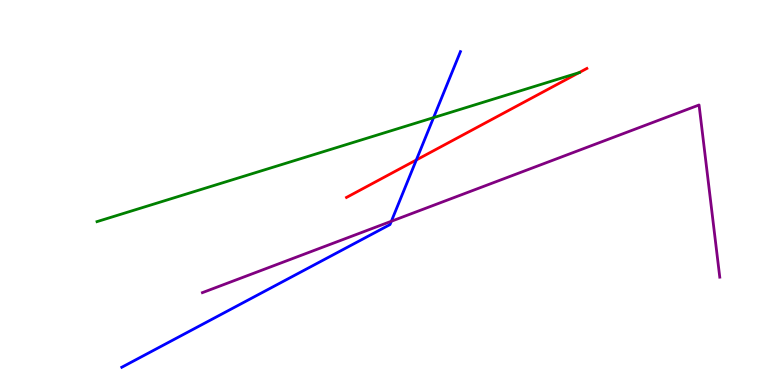[{'lines': ['blue', 'red'], 'intersections': [{'x': 5.37, 'y': 5.84}]}, {'lines': ['green', 'red'], 'intersections': [{'x': 7.47, 'y': 8.11}]}, {'lines': ['purple', 'red'], 'intersections': []}, {'lines': ['blue', 'green'], 'intersections': [{'x': 5.59, 'y': 6.94}]}, {'lines': ['blue', 'purple'], 'intersections': [{'x': 5.05, 'y': 4.25}]}, {'lines': ['green', 'purple'], 'intersections': []}]